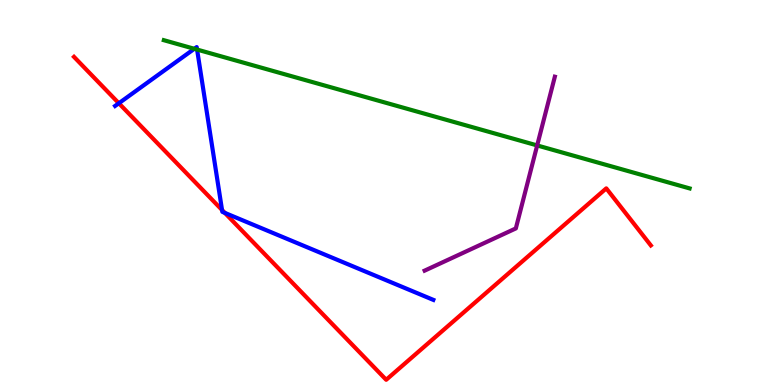[{'lines': ['blue', 'red'], 'intersections': [{'x': 1.53, 'y': 7.32}, {'x': 2.87, 'y': 4.55}, {'x': 2.9, 'y': 4.47}]}, {'lines': ['green', 'red'], 'intersections': []}, {'lines': ['purple', 'red'], 'intersections': []}, {'lines': ['blue', 'green'], 'intersections': [{'x': 2.51, 'y': 8.73}, {'x': 2.54, 'y': 8.71}]}, {'lines': ['blue', 'purple'], 'intersections': []}, {'lines': ['green', 'purple'], 'intersections': [{'x': 6.93, 'y': 6.22}]}]